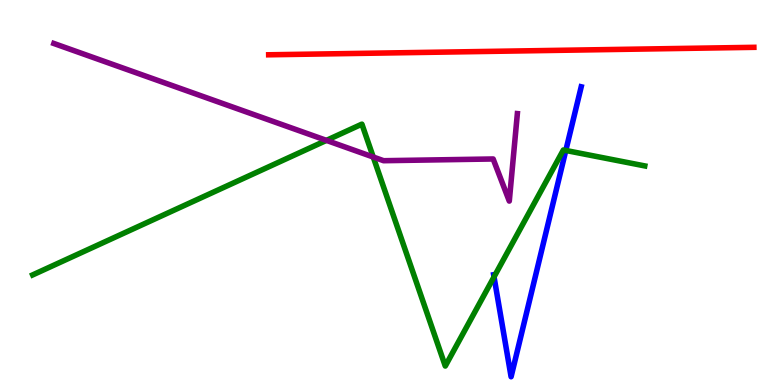[{'lines': ['blue', 'red'], 'intersections': []}, {'lines': ['green', 'red'], 'intersections': []}, {'lines': ['purple', 'red'], 'intersections': []}, {'lines': ['blue', 'green'], 'intersections': [{'x': 6.37, 'y': 2.81}, {'x': 7.3, 'y': 6.09}]}, {'lines': ['blue', 'purple'], 'intersections': []}, {'lines': ['green', 'purple'], 'intersections': [{'x': 4.21, 'y': 6.35}, {'x': 4.82, 'y': 5.92}]}]